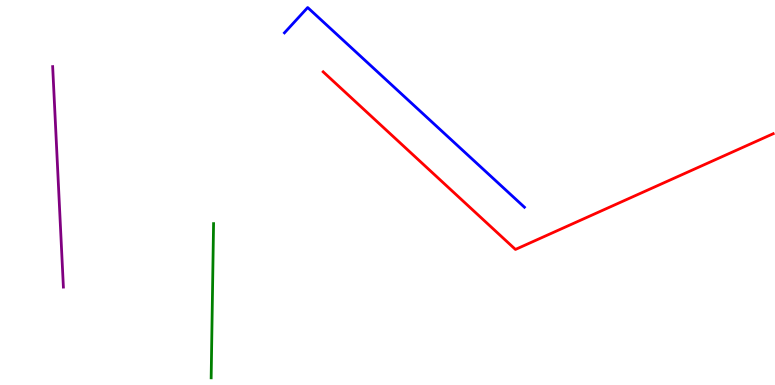[{'lines': ['blue', 'red'], 'intersections': []}, {'lines': ['green', 'red'], 'intersections': []}, {'lines': ['purple', 'red'], 'intersections': []}, {'lines': ['blue', 'green'], 'intersections': []}, {'lines': ['blue', 'purple'], 'intersections': []}, {'lines': ['green', 'purple'], 'intersections': []}]